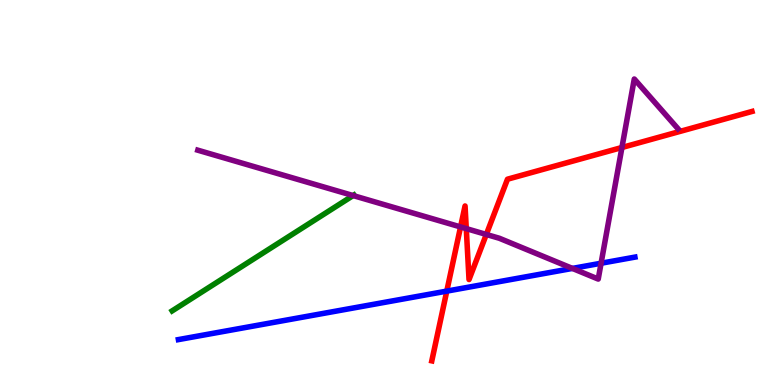[{'lines': ['blue', 'red'], 'intersections': [{'x': 5.76, 'y': 2.44}]}, {'lines': ['green', 'red'], 'intersections': []}, {'lines': ['purple', 'red'], 'intersections': [{'x': 5.94, 'y': 4.11}, {'x': 6.02, 'y': 4.06}, {'x': 6.27, 'y': 3.91}, {'x': 8.02, 'y': 6.17}]}, {'lines': ['blue', 'green'], 'intersections': []}, {'lines': ['blue', 'purple'], 'intersections': [{'x': 7.39, 'y': 3.03}, {'x': 7.76, 'y': 3.16}]}, {'lines': ['green', 'purple'], 'intersections': [{'x': 4.56, 'y': 4.92}]}]